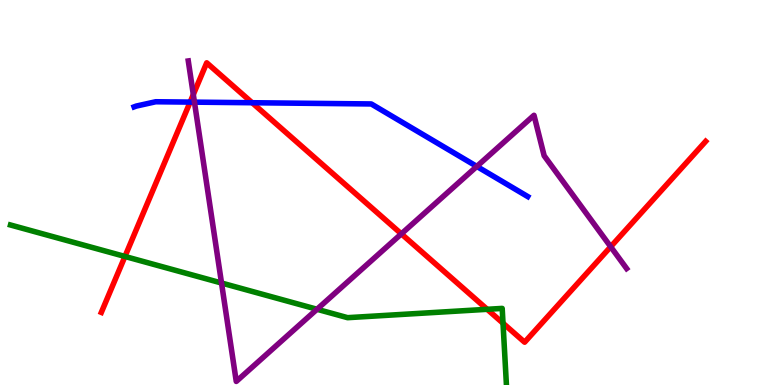[{'lines': ['blue', 'red'], 'intersections': [{'x': 2.45, 'y': 7.35}, {'x': 3.25, 'y': 7.33}]}, {'lines': ['green', 'red'], 'intersections': [{'x': 1.61, 'y': 3.34}, {'x': 6.29, 'y': 1.97}, {'x': 6.49, 'y': 1.6}]}, {'lines': ['purple', 'red'], 'intersections': [{'x': 2.49, 'y': 7.54}, {'x': 5.18, 'y': 3.93}, {'x': 7.88, 'y': 3.59}]}, {'lines': ['blue', 'green'], 'intersections': []}, {'lines': ['blue', 'purple'], 'intersections': [{'x': 2.51, 'y': 7.35}, {'x': 6.15, 'y': 5.68}]}, {'lines': ['green', 'purple'], 'intersections': [{'x': 2.86, 'y': 2.65}, {'x': 4.09, 'y': 1.97}]}]